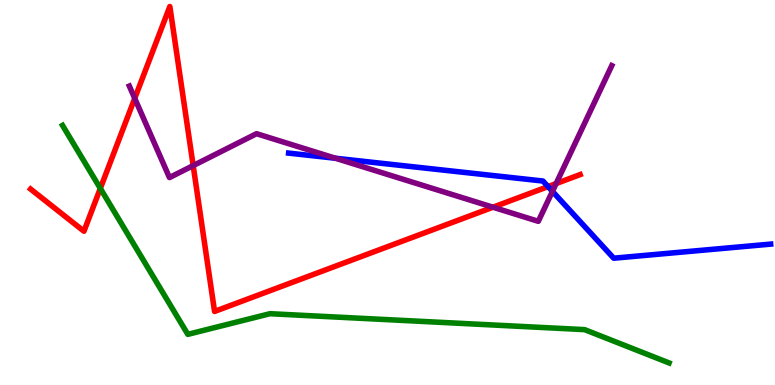[{'lines': ['blue', 'red'], 'intersections': [{'x': 7.07, 'y': 5.15}]}, {'lines': ['green', 'red'], 'intersections': [{'x': 1.29, 'y': 5.11}]}, {'lines': ['purple', 'red'], 'intersections': [{'x': 1.74, 'y': 7.45}, {'x': 2.49, 'y': 5.7}, {'x': 6.36, 'y': 4.62}, {'x': 7.18, 'y': 5.23}]}, {'lines': ['blue', 'green'], 'intersections': []}, {'lines': ['blue', 'purple'], 'intersections': [{'x': 4.33, 'y': 5.89}, {'x': 7.13, 'y': 5.03}]}, {'lines': ['green', 'purple'], 'intersections': []}]